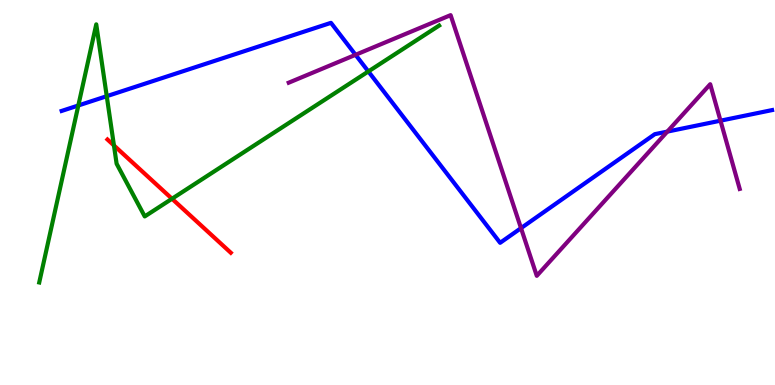[{'lines': ['blue', 'red'], 'intersections': []}, {'lines': ['green', 'red'], 'intersections': [{'x': 1.47, 'y': 6.22}, {'x': 2.22, 'y': 4.84}]}, {'lines': ['purple', 'red'], 'intersections': []}, {'lines': ['blue', 'green'], 'intersections': [{'x': 1.01, 'y': 7.26}, {'x': 1.38, 'y': 7.5}, {'x': 4.75, 'y': 8.14}]}, {'lines': ['blue', 'purple'], 'intersections': [{'x': 4.59, 'y': 8.58}, {'x': 6.72, 'y': 4.07}, {'x': 8.61, 'y': 6.58}, {'x': 9.3, 'y': 6.87}]}, {'lines': ['green', 'purple'], 'intersections': []}]